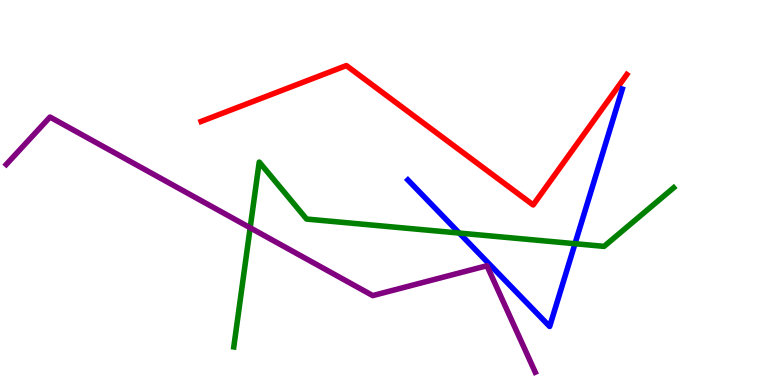[{'lines': ['blue', 'red'], 'intersections': []}, {'lines': ['green', 'red'], 'intersections': []}, {'lines': ['purple', 'red'], 'intersections': []}, {'lines': ['blue', 'green'], 'intersections': [{'x': 5.93, 'y': 3.95}, {'x': 7.42, 'y': 3.67}]}, {'lines': ['blue', 'purple'], 'intersections': []}, {'lines': ['green', 'purple'], 'intersections': [{'x': 3.23, 'y': 4.08}]}]